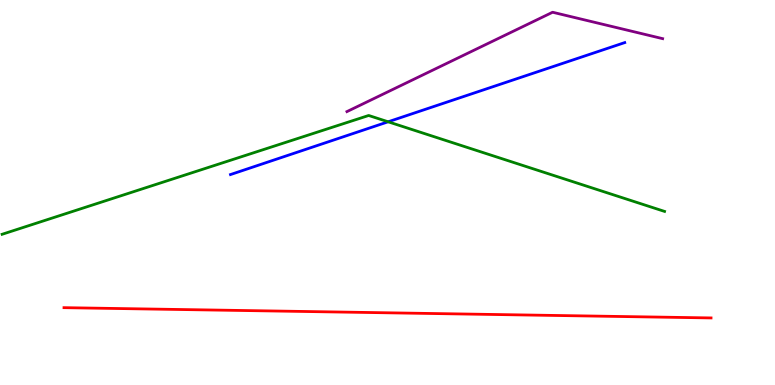[{'lines': ['blue', 'red'], 'intersections': []}, {'lines': ['green', 'red'], 'intersections': []}, {'lines': ['purple', 'red'], 'intersections': []}, {'lines': ['blue', 'green'], 'intersections': [{'x': 5.01, 'y': 6.84}]}, {'lines': ['blue', 'purple'], 'intersections': []}, {'lines': ['green', 'purple'], 'intersections': []}]